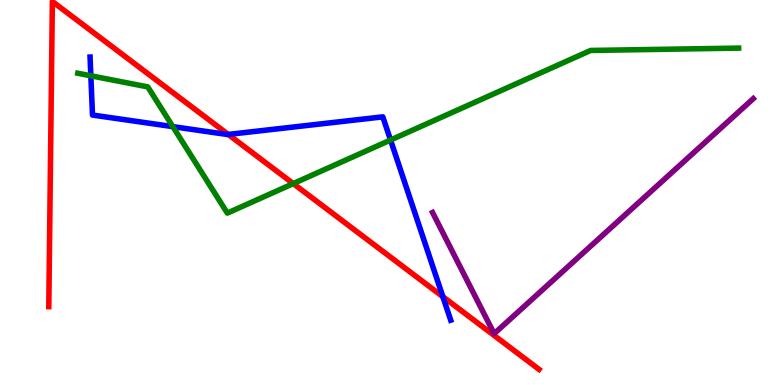[{'lines': ['blue', 'red'], 'intersections': [{'x': 2.94, 'y': 6.51}, {'x': 5.71, 'y': 2.29}]}, {'lines': ['green', 'red'], 'intersections': [{'x': 3.78, 'y': 5.23}]}, {'lines': ['purple', 'red'], 'intersections': []}, {'lines': ['blue', 'green'], 'intersections': [{'x': 1.17, 'y': 8.03}, {'x': 2.23, 'y': 6.71}, {'x': 5.04, 'y': 6.36}]}, {'lines': ['blue', 'purple'], 'intersections': []}, {'lines': ['green', 'purple'], 'intersections': []}]